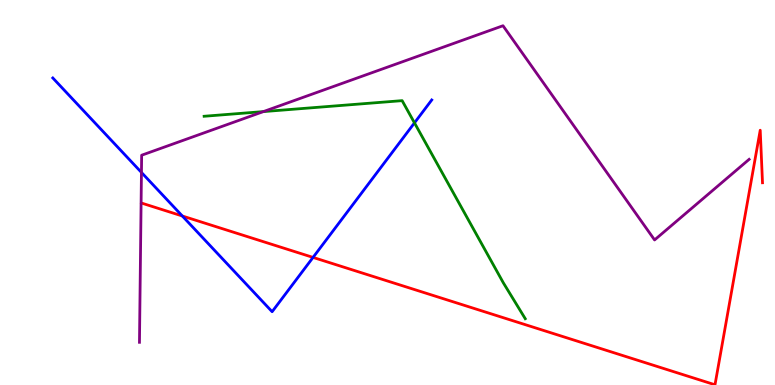[{'lines': ['blue', 'red'], 'intersections': [{'x': 2.35, 'y': 4.39}, {'x': 4.04, 'y': 3.31}]}, {'lines': ['green', 'red'], 'intersections': []}, {'lines': ['purple', 'red'], 'intersections': []}, {'lines': ['blue', 'green'], 'intersections': [{'x': 5.35, 'y': 6.81}]}, {'lines': ['blue', 'purple'], 'intersections': [{'x': 1.83, 'y': 5.52}]}, {'lines': ['green', 'purple'], 'intersections': [{'x': 3.4, 'y': 7.1}]}]